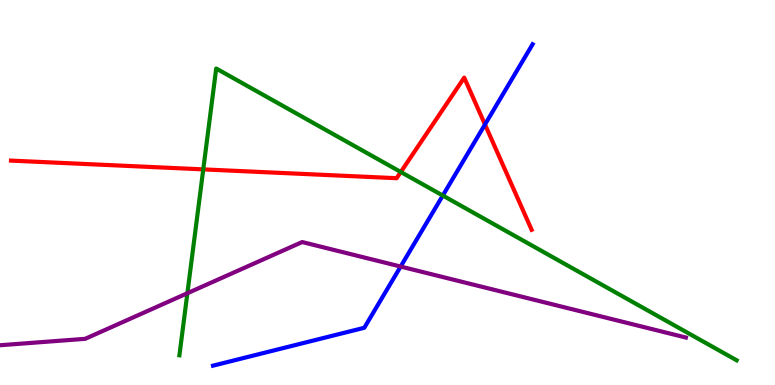[{'lines': ['blue', 'red'], 'intersections': [{'x': 6.26, 'y': 6.77}]}, {'lines': ['green', 'red'], 'intersections': [{'x': 2.62, 'y': 5.6}, {'x': 5.17, 'y': 5.53}]}, {'lines': ['purple', 'red'], 'intersections': []}, {'lines': ['blue', 'green'], 'intersections': [{'x': 5.71, 'y': 4.92}]}, {'lines': ['blue', 'purple'], 'intersections': [{'x': 5.17, 'y': 3.08}]}, {'lines': ['green', 'purple'], 'intersections': [{'x': 2.42, 'y': 2.38}]}]